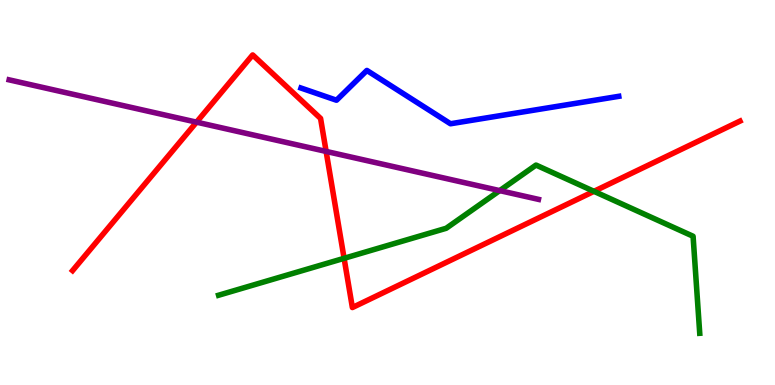[{'lines': ['blue', 'red'], 'intersections': []}, {'lines': ['green', 'red'], 'intersections': [{'x': 4.44, 'y': 3.29}, {'x': 7.66, 'y': 5.03}]}, {'lines': ['purple', 'red'], 'intersections': [{'x': 2.54, 'y': 6.83}, {'x': 4.21, 'y': 6.07}]}, {'lines': ['blue', 'green'], 'intersections': []}, {'lines': ['blue', 'purple'], 'intersections': []}, {'lines': ['green', 'purple'], 'intersections': [{'x': 6.45, 'y': 5.05}]}]